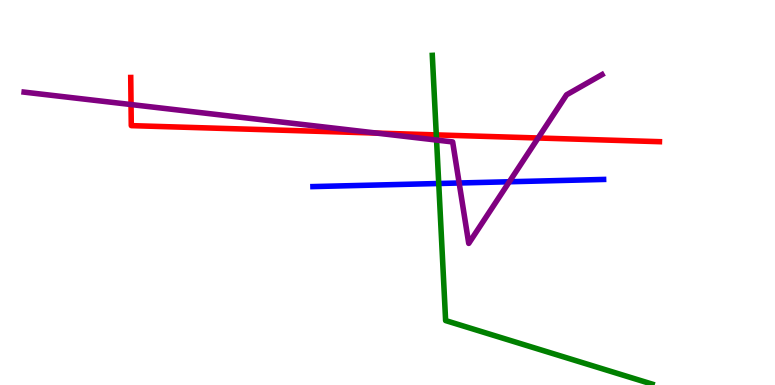[{'lines': ['blue', 'red'], 'intersections': []}, {'lines': ['green', 'red'], 'intersections': [{'x': 5.63, 'y': 6.5}]}, {'lines': ['purple', 'red'], 'intersections': [{'x': 1.69, 'y': 7.28}, {'x': 4.86, 'y': 6.54}, {'x': 6.94, 'y': 6.42}]}, {'lines': ['blue', 'green'], 'intersections': [{'x': 5.66, 'y': 5.23}]}, {'lines': ['blue', 'purple'], 'intersections': [{'x': 5.92, 'y': 5.25}, {'x': 6.57, 'y': 5.28}]}, {'lines': ['green', 'purple'], 'intersections': [{'x': 5.63, 'y': 6.36}]}]